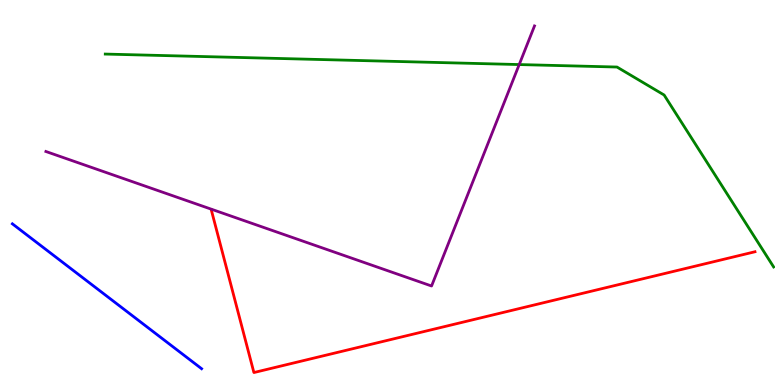[{'lines': ['blue', 'red'], 'intersections': []}, {'lines': ['green', 'red'], 'intersections': []}, {'lines': ['purple', 'red'], 'intersections': []}, {'lines': ['blue', 'green'], 'intersections': []}, {'lines': ['blue', 'purple'], 'intersections': []}, {'lines': ['green', 'purple'], 'intersections': [{'x': 6.7, 'y': 8.32}]}]